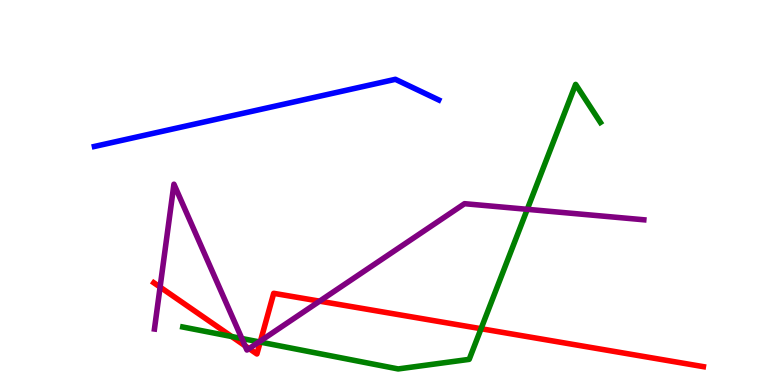[{'lines': ['blue', 'red'], 'intersections': []}, {'lines': ['green', 'red'], 'intersections': [{'x': 2.99, 'y': 1.26}, {'x': 3.36, 'y': 1.11}, {'x': 6.21, 'y': 1.46}]}, {'lines': ['purple', 'red'], 'intersections': [{'x': 2.07, 'y': 2.54}, {'x': 3.16, 'y': 1.02}, {'x': 3.21, 'y': 0.946}, {'x': 3.36, 'y': 1.15}, {'x': 4.12, 'y': 2.18}]}, {'lines': ['blue', 'green'], 'intersections': []}, {'lines': ['blue', 'purple'], 'intersections': []}, {'lines': ['green', 'purple'], 'intersections': [{'x': 3.12, 'y': 1.21}, {'x': 3.34, 'y': 1.12}, {'x': 6.8, 'y': 4.56}]}]